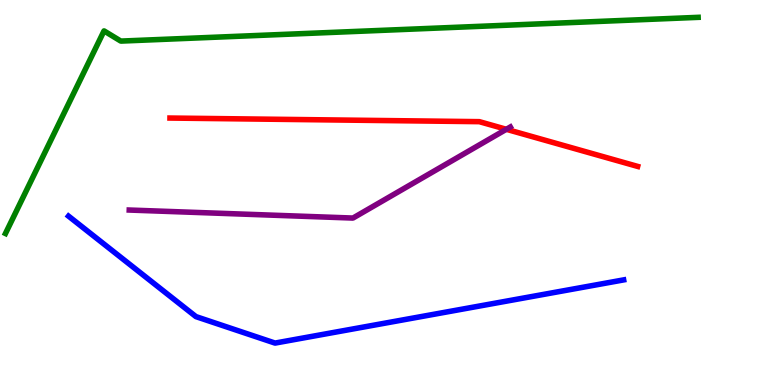[{'lines': ['blue', 'red'], 'intersections': []}, {'lines': ['green', 'red'], 'intersections': []}, {'lines': ['purple', 'red'], 'intersections': [{'x': 6.53, 'y': 6.64}]}, {'lines': ['blue', 'green'], 'intersections': []}, {'lines': ['blue', 'purple'], 'intersections': []}, {'lines': ['green', 'purple'], 'intersections': []}]